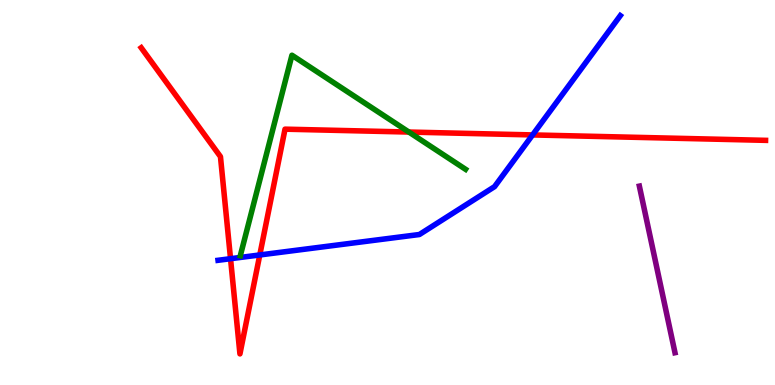[{'lines': ['blue', 'red'], 'intersections': [{'x': 2.97, 'y': 3.28}, {'x': 3.35, 'y': 3.38}, {'x': 6.87, 'y': 6.5}]}, {'lines': ['green', 'red'], 'intersections': [{'x': 5.28, 'y': 6.57}]}, {'lines': ['purple', 'red'], 'intersections': []}, {'lines': ['blue', 'green'], 'intersections': []}, {'lines': ['blue', 'purple'], 'intersections': []}, {'lines': ['green', 'purple'], 'intersections': []}]